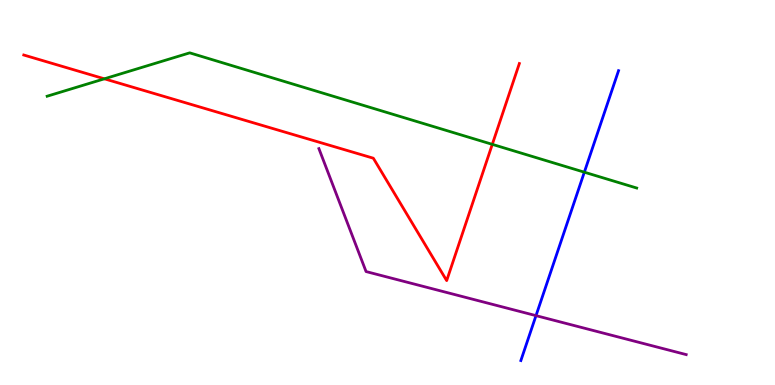[{'lines': ['blue', 'red'], 'intersections': []}, {'lines': ['green', 'red'], 'intersections': [{'x': 1.35, 'y': 7.95}, {'x': 6.35, 'y': 6.25}]}, {'lines': ['purple', 'red'], 'intersections': []}, {'lines': ['blue', 'green'], 'intersections': [{'x': 7.54, 'y': 5.53}]}, {'lines': ['blue', 'purple'], 'intersections': [{'x': 6.92, 'y': 1.8}]}, {'lines': ['green', 'purple'], 'intersections': []}]